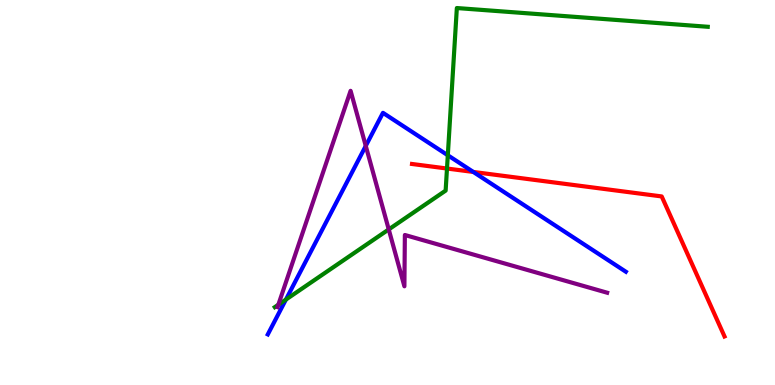[{'lines': ['blue', 'red'], 'intersections': [{'x': 6.11, 'y': 5.53}]}, {'lines': ['green', 'red'], 'intersections': [{'x': 5.77, 'y': 5.62}]}, {'lines': ['purple', 'red'], 'intersections': []}, {'lines': ['blue', 'green'], 'intersections': [{'x': 3.69, 'y': 2.22}, {'x': 5.78, 'y': 5.97}]}, {'lines': ['blue', 'purple'], 'intersections': [{'x': 4.72, 'y': 6.21}]}, {'lines': ['green', 'purple'], 'intersections': [{'x': 3.59, 'y': 2.08}, {'x': 5.02, 'y': 4.04}]}]